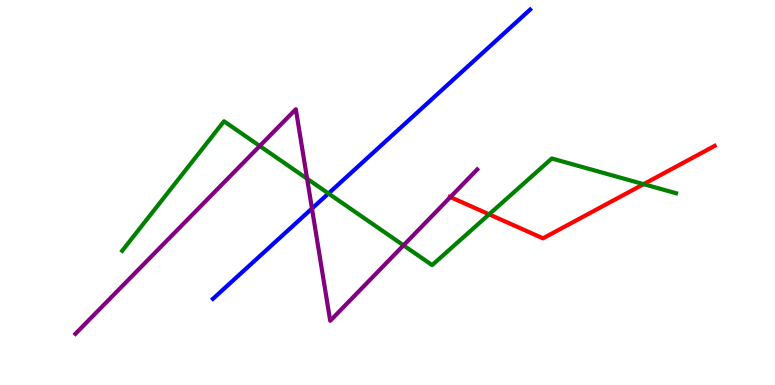[{'lines': ['blue', 'red'], 'intersections': []}, {'lines': ['green', 'red'], 'intersections': [{'x': 6.31, 'y': 4.43}, {'x': 8.3, 'y': 5.22}]}, {'lines': ['purple', 'red'], 'intersections': [{'x': 5.81, 'y': 4.88}]}, {'lines': ['blue', 'green'], 'intersections': [{'x': 4.24, 'y': 4.97}]}, {'lines': ['blue', 'purple'], 'intersections': [{'x': 4.03, 'y': 4.58}]}, {'lines': ['green', 'purple'], 'intersections': [{'x': 3.35, 'y': 6.21}, {'x': 3.96, 'y': 5.36}, {'x': 5.21, 'y': 3.63}]}]